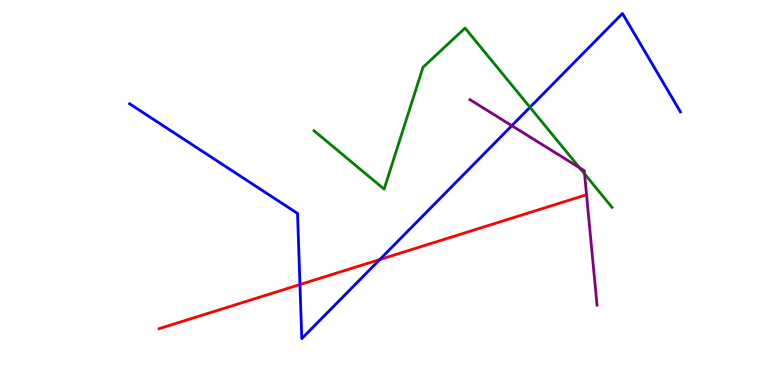[{'lines': ['blue', 'red'], 'intersections': [{'x': 3.87, 'y': 2.61}, {'x': 4.9, 'y': 3.26}]}, {'lines': ['green', 'red'], 'intersections': []}, {'lines': ['purple', 'red'], 'intersections': []}, {'lines': ['blue', 'green'], 'intersections': [{'x': 6.84, 'y': 7.21}]}, {'lines': ['blue', 'purple'], 'intersections': [{'x': 6.6, 'y': 6.74}]}, {'lines': ['green', 'purple'], 'intersections': [{'x': 7.48, 'y': 5.64}, {'x': 7.54, 'y': 5.48}]}]